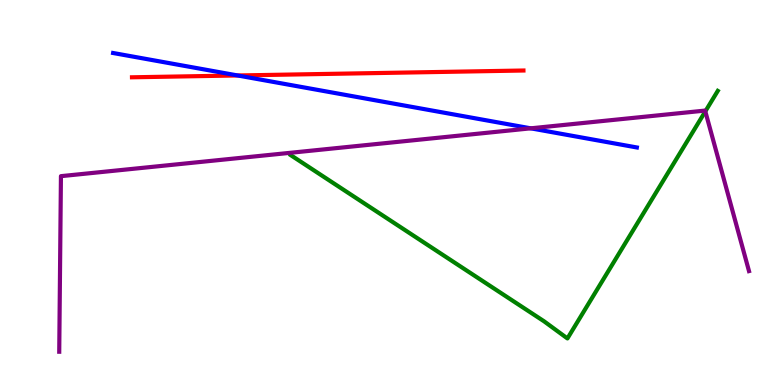[{'lines': ['blue', 'red'], 'intersections': [{'x': 3.07, 'y': 8.04}]}, {'lines': ['green', 'red'], 'intersections': []}, {'lines': ['purple', 'red'], 'intersections': []}, {'lines': ['blue', 'green'], 'intersections': []}, {'lines': ['blue', 'purple'], 'intersections': [{'x': 6.85, 'y': 6.67}]}, {'lines': ['green', 'purple'], 'intersections': [{'x': 9.1, 'y': 7.11}]}]